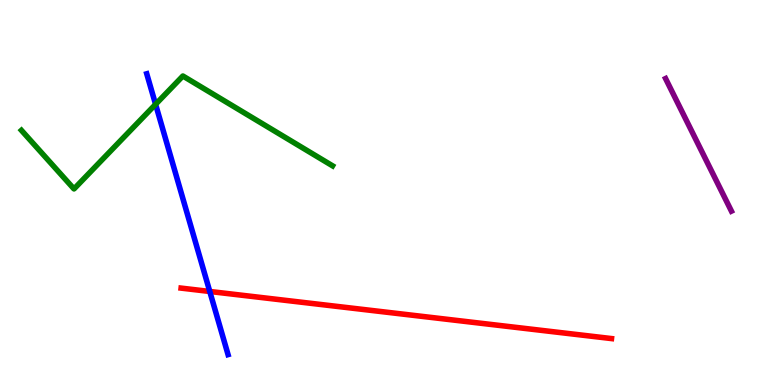[{'lines': ['blue', 'red'], 'intersections': [{'x': 2.71, 'y': 2.43}]}, {'lines': ['green', 'red'], 'intersections': []}, {'lines': ['purple', 'red'], 'intersections': []}, {'lines': ['blue', 'green'], 'intersections': [{'x': 2.01, 'y': 7.29}]}, {'lines': ['blue', 'purple'], 'intersections': []}, {'lines': ['green', 'purple'], 'intersections': []}]